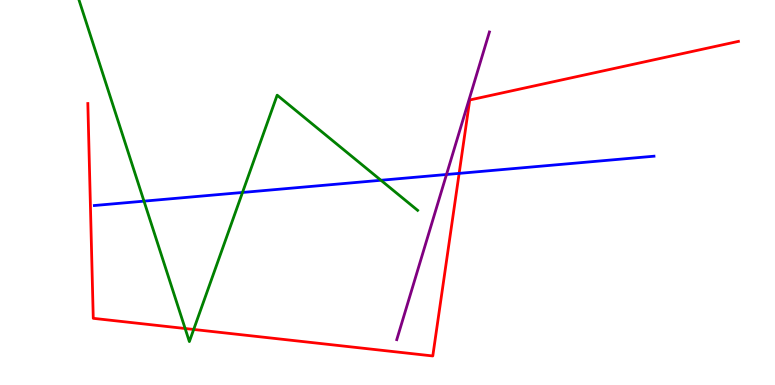[{'lines': ['blue', 'red'], 'intersections': [{'x': 5.92, 'y': 5.5}]}, {'lines': ['green', 'red'], 'intersections': [{'x': 2.39, 'y': 1.47}, {'x': 2.5, 'y': 1.44}]}, {'lines': ['purple', 'red'], 'intersections': []}, {'lines': ['blue', 'green'], 'intersections': [{'x': 1.86, 'y': 4.78}, {'x': 3.13, 'y': 5.0}, {'x': 4.92, 'y': 5.32}]}, {'lines': ['blue', 'purple'], 'intersections': [{'x': 5.76, 'y': 5.47}]}, {'lines': ['green', 'purple'], 'intersections': []}]